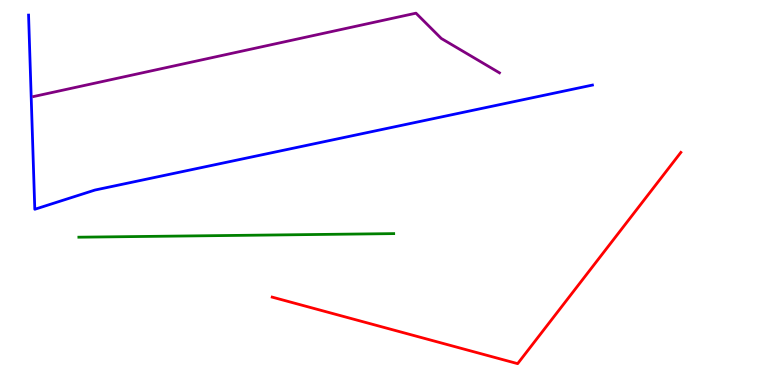[{'lines': ['blue', 'red'], 'intersections': []}, {'lines': ['green', 'red'], 'intersections': []}, {'lines': ['purple', 'red'], 'intersections': []}, {'lines': ['blue', 'green'], 'intersections': []}, {'lines': ['blue', 'purple'], 'intersections': []}, {'lines': ['green', 'purple'], 'intersections': []}]